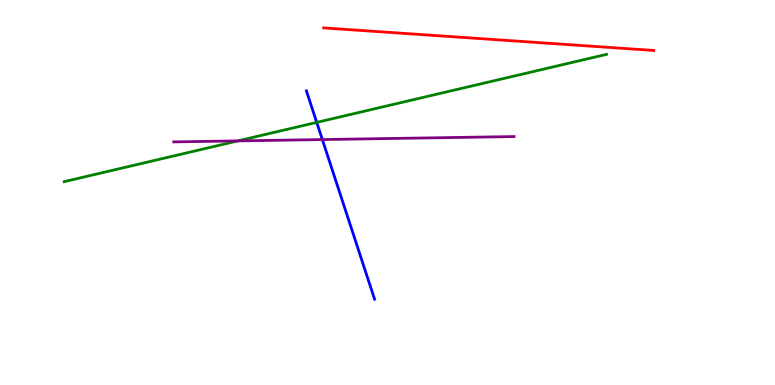[{'lines': ['blue', 'red'], 'intersections': []}, {'lines': ['green', 'red'], 'intersections': []}, {'lines': ['purple', 'red'], 'intersections': []}, {'lines': ['blue', 'green'], 'intersections': [{'x': 4.09, 'y': 6.82}]}, {'lines': ['blue', 'purple'], 'intersections': [{'x': 4.16, 'y': 6.37}]}, {'lines': ['green', 'purple'], 'intersections': [{'x': 3.07, 'y': 6.34}]}]